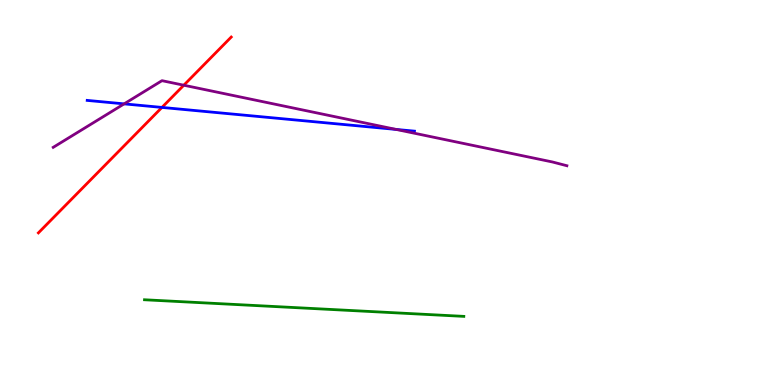[{'lines': ['blue', 'red'], 'intersections': [{'x': 2.09, 'y': 7.21}]}, {'lines': ['green', 'red'], 'intersections': []}, {'lines': ['purple', 'red'], 'intersections': [{'x': 2.37, 'y': 7.79}]}, {'lines': ['blue', 'green'], 'intersections': []}, {'lines': ['blue', 'purple'], 'intersections': [{'x': 1.6, 'y': 7.3}, {'x': 5.11, 'y': 6.64}]}, {'lines': ['green', 'purple'], 'intersections': []}]